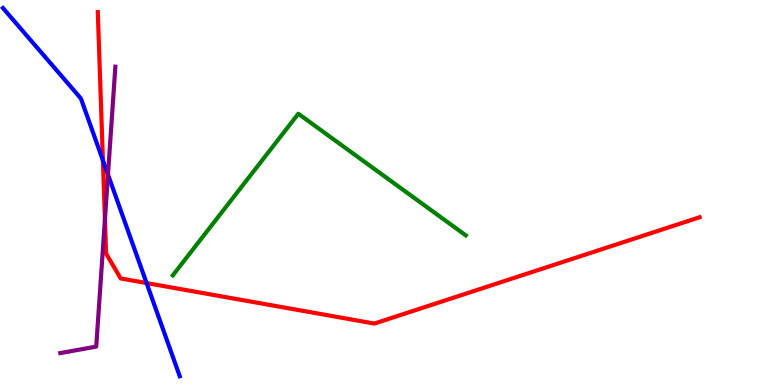[{'lines': ['blue', 'red'], 'intersections': [{'x': 1.33, 'y': 5.84}, {'x': 1.89, 'y': 2.65}]}, {'lines': ['green', 'red'], 'intersections': []}, {'lines': ['purple', 'red'], 'intersections': [{'x': 1.35, 'y': 4.3}]}, {'lines': ['blue', 'green'], 'intersections': []}, {'lines': ['blue', 'purple'], 'intersections': [{'x': 1.39, 'y': 5.46}]}, {'lines': ['green', 'purple'], 'intersections': []}]